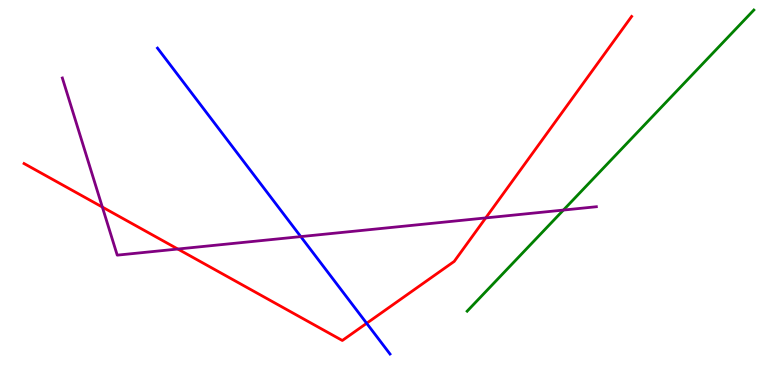[{'lines': ['blue', 'red'], 'intersections': [{'x': 4.73, 'y': 1.6}]}, {'lines': ['green', 'red'], 'intersections': []}, {'lines': ['purple', 'red'], 'intersections': [{'x': 1.32, 'y': 4.62}, {'x': 2.29, 'y': 3.53}, {'x': 6.27, 'y': 4.34}]}, {'lines': ['blue', 'green'], 'intersections': []}, {'lines': ['blue', 'purple'], 'intersections': [{'x': 3.88, 'y': 3.85}]}, {'lines': ['green', 'purple'], 'intersections': [{'x': 7.27, 'y': 4.54}]}]